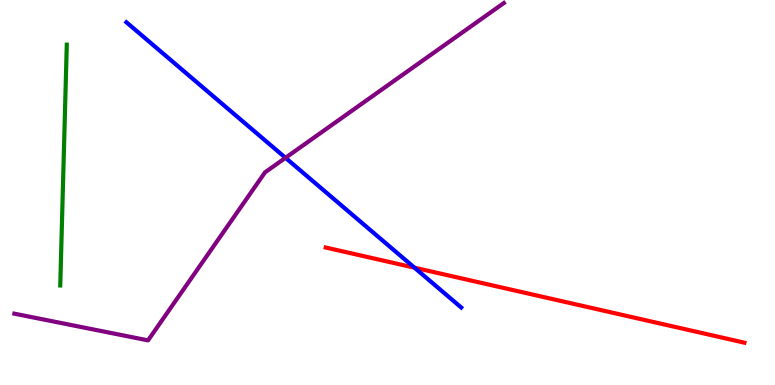[{'lines': ['blue', 'red'], 'intersections': [{'x': 5.35, 'y': 3.05}]}, {'lines': ['green', 'red'], 'intersections': []}, {'lines': ['purple', 'red'], 'intersections': []}, {'lines': ['blue', 'green'], 'intersections': []}, {'lines': ['blue', 'purple'], 'intersections': [{'x': 3.68, 'y': 5.9}]}, {'lines': ['green', 'purple'], 'intersections': []}]